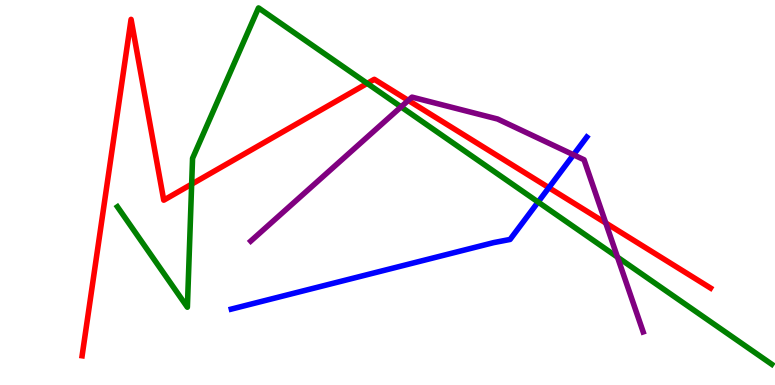[{'lines': ['blue', 'red'], 'intersections': [{'x': 7.08, 'y': 5.13}]}, {'lines': ['green', 'red'], 'intersections': [{'x': 2.47, 'y': 5.22}, {'x': 4.74, 'y': 7.83}]}, {'lines': ['purple', 'red'], 'intersections': [{'x': 5.27, 'y': 7.39}, {'x': 7.82, 'y': 4.21}]}, {'lines': ['blue', 'green'], 'intersections': [{'x': 6.94, 'y': 4.75}]}, {'lines': ['blue', 'purple'], 'intersections': [{'x': 7.4, 'y': 5.98}]}, {'lines': ['green', 'purple'], 'intersections': [{'x': 5.17, 'y': 7.22}, {'x': 7.97, 'y': 3.32}]}]